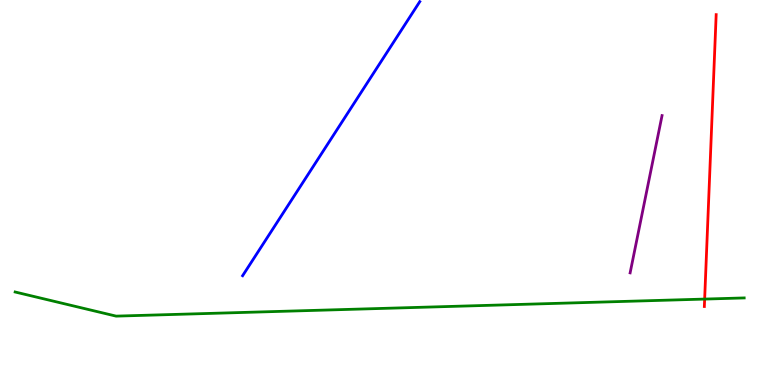[{'lines': ['blue', 'red'], 'intersections': []}, {'lines': ['green', 'red'], 'intersections': [{'x': 9.09, 'y': 2.23}]}, {'lines': ['purple', 'red'], 'intersections': []}, {'lines': ['blue', 'green'], 'intersections': []}, {'lines': ['blue', 'purple'], 'intersections': []}, {'lines': ['green', 'purple'], 'intersections': []}]